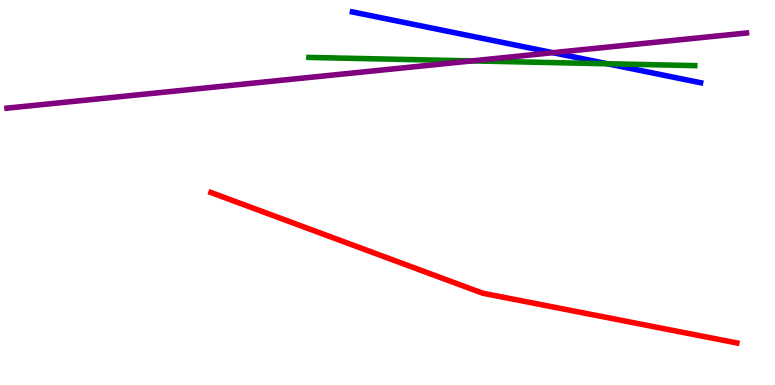[{'lines': ['blue', 'red'], 'intersections': []}, {'lines': ['green', 'red'], 'intersections': []}, {'lines': ['purple', 'red'], 'intersections': []}, {'lines': ['blue', 'green'], 'intersections': [{'x': 7.84, 'y': 8.34}]}, {'lines': ['blue', 'purple'], 'intersections': [{'x': 7.13, 'y': 8.63}]}, {'lines': ['green', 'purple'], 'intersections': [{'x': 6.09, 'y': 8.42}]}]